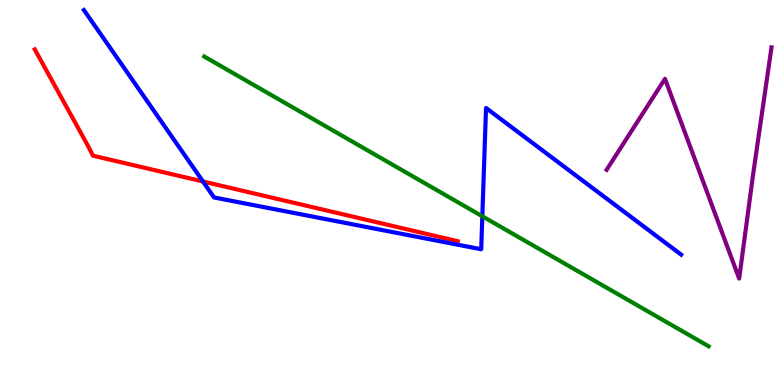[{'lines': ['blue', 'red'], 'intersections': [{'x': 2.62, 'y': 5.29}]}, {'lines': ['green', 'red'], 'intersections': []}, {'lines': ['purple', 'red'], 'intersections': []}, {'lines': ['blue', 'green'], 'intersections': [{'x': 6.22, 'y': 4.38}]}, {'lines': ['blue', 'purple'], 'intersections': []}, {'lines': ['green', 'purple'], 'intersections': []}]